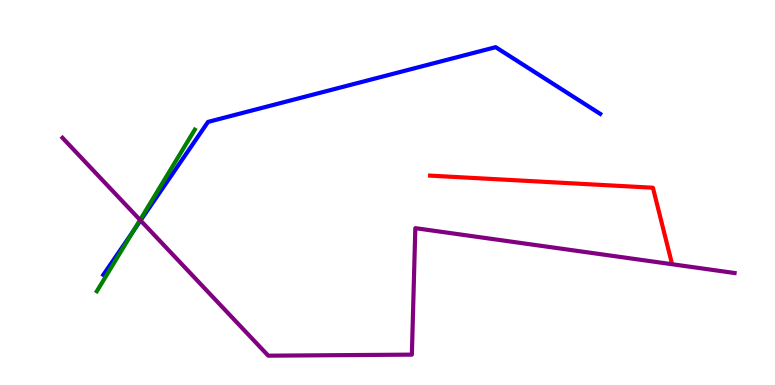[{'lines': ['blue', 'red'], 'intersections': []}, {'lines': ['green', 'red'], 'intersections': []}, {'lines': ['purple', 'red'], 'intersections': []}, {'lines': ['blue', 'green'], 'intersections': [{'x': 1.72, 'y': 4.0}]}, {'lines': ['blue', 'purple'], 'intersections': [{'x': 1.81, 'y': 4.27}]}, {'lines': ['green', 'purple'], 'intersections': [{'x': 1.81, 'y': 4.29}]}]